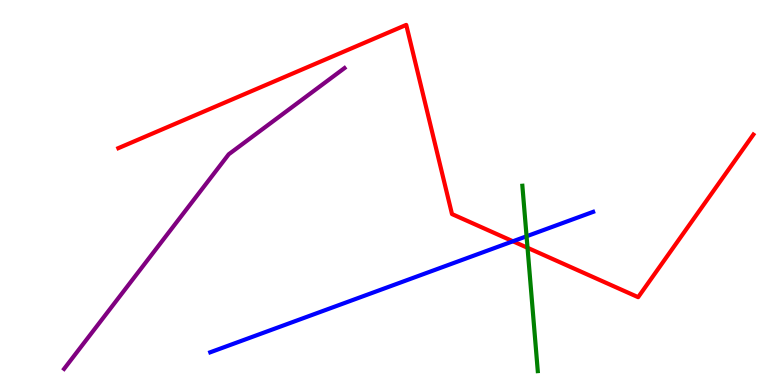[{'lines': ['blue', 'red'], 'intersections': [{'x': 6.62, 'y': 3.73}]}, {'lines': ['green', 'red'], 'intersections': [{'x': 6.81, 'y': 3.56}]}, {'lines': ['purple', 'red'], 'intersections': []}, {'lines': ['blue', 'green'], 'intersections': [{'x': 6.79, 'y': 3.86}]}, {'lines': ['blue', 'purple'], 'intersections': []}, {'lines': ['green', 'purple'], 'intersections': []}]